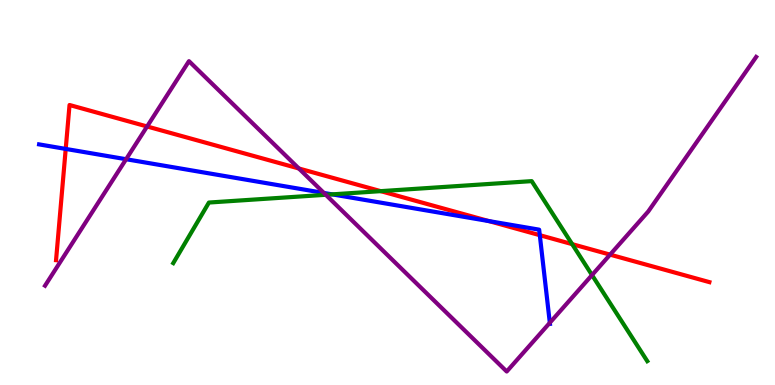[{'lines': ['blue', 'red'], 'intersections': [{'x': 0.848, 'y': 6.13}, {'x': 6.31, 'y': 4.26}, {'x': 6.97, 'y': 3.89}]}, {'lines': ['green', 'red'], 'intersections': [{'x': 4.91, 'y': 5.04}, {'x': 7.38, 'y': 3.66}]}, {'lines': ['purple', 'red'], 'intersections': [{'x': 1.9, 'y': 6.72}, {'x': 3.86, 'y': 5.62}, {'x': 7.87, 'y': 3.39}]}, {'lines': ['blue', 'green'], 'intersections': [{'x': 4.29, 'y': 4.95}]}, {'lines': ['blue', 'purple'], 'intersections': [{'x': 1.63, 'y': 5.86}, {'x': 4.18, 'y': 4.99}, {'x': 7.09, 'y': 1.62}]}, {'lines': ['green', 'purple'], 'intersections': [{'x': 4.2, 'y': 4.94}, {'x': 7.64, 'y': 2.86}]}]